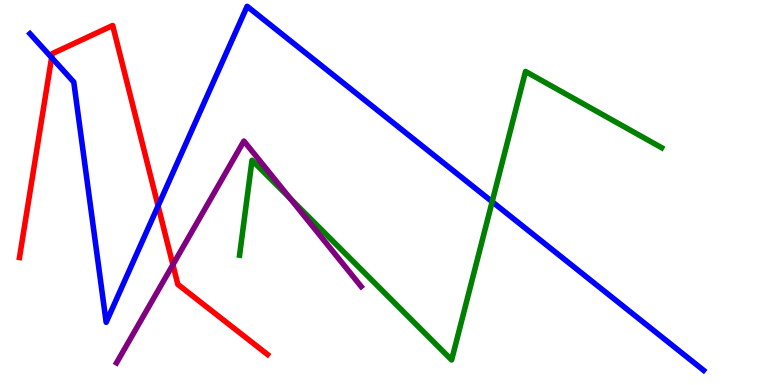[{'lines': ['blue', 'red'], 'intersections': [{'x': 0.666, 'y': 8.5}, {'x': 2.04, 'y': 4.65}]}, {'lines': ['green', 'red'], 'intersections': []}, {'lines': ['purple', 'red'], 'intersections': [{'x': 2.23, 'y': 3.12}]}, {'lines': ['blue', 'green'], 'intersections': [{'x': 6.35, 'y': 4.76}]}, {'lines': ['blue', 'purple'], 'intersections': []}, {'lines': ['green', 'purple'], 'intersections': [{'x': 3.74, 'y': 4.85}]}]